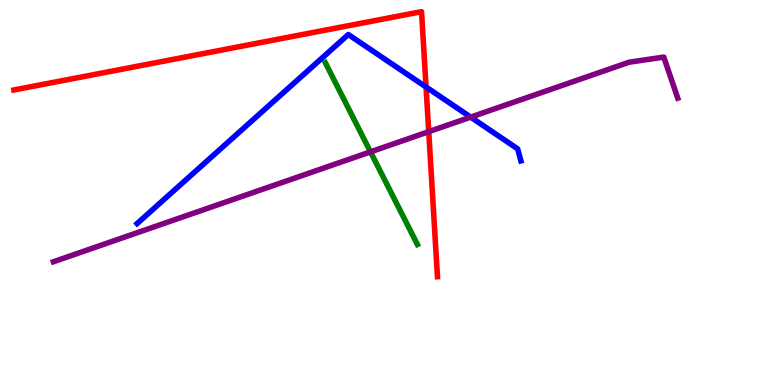[{'lines': ['blue', 'red'], 'intersections': [{'x': 5.5, 'y': 7.74}]}, {'lines': ['green', 'red'], 'intersections': []}, {'lines': ['purple', 'red'], 'intersections': [{'x': 5.53, 'y': 6.58}]}, {'lines': ['blue', 'green'], 'intersections': []}, {'lines': ['blue', 'purple'], 'intersections': [{'x': 6.07, 'y': 6.96}]}, {'lines': ['green', 'purple'], 'intersections': [{'x': 4.78, 'y': 6.06}]}]